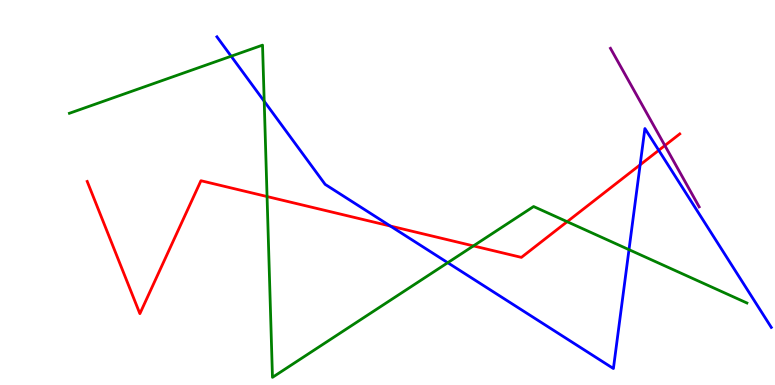[{'lines': ['blue', 'red'], 'intersections': [{'x': 5.04, 'y': 4.13}, {'x': 8.26, 'y': 5.72}, {'x': 8.5, 'y': 6.1}]}, {'lines': ['green', 'red'], 'intersections': [{'x': 3.45, 'y': 4.9}, {'x': 6.11, 'y': 3.61}, {'x': 7.32, 'y': 4.24}]}, {'lines': ['purple', 'red'], 'intersections': [{'x': 8.58, 'y': 6.22}]}, {'lines': ['blue', 'green'], 'intersections': [{'x': 2.98, 'y': 8.54}, {'x': 3.41, 'y': 7.37}, {'x': 5.78, 'y': 3.18}, {'x': 8.12, 'y': 3.52}]}, {'lines': ['blue', 'purple'], 'intersections': []}, {'lines': ['green', 'purple'], 'intersections': []}]